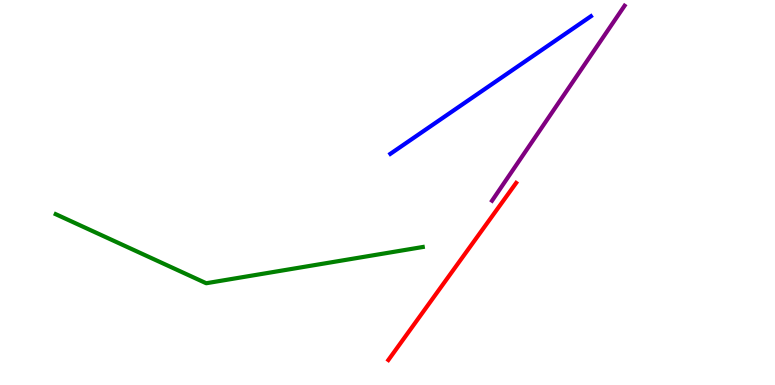[{'lines': ['blue', 'red'], 'intersections': []}, {'lines': ['green', 'red'], 'intersections': []}, {'lines': ['purple', 'red'], 'intersections': []}, {'lines': ['blue', 'green'], 'intersections': []}, {'lines': ['blue', 'purple'], 'intersections': []}, {'lines': ['green', 'purple'], 'intersections': []}]